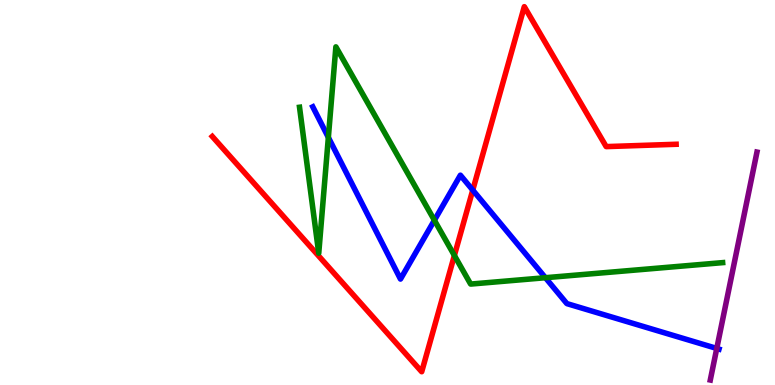[{'lines': ['blue', 'red'], 'intersections': [{'x': 6.1, 'y': 5.06}]}, {'lines': ['green', 'red'], 'intersections': [{'x': 5.86, 'y': 3.36}]}, {'lines': ['purple', 'red'], 'intersections': []}, {'lines': ['blue', 'green'], 'intersections': [{'x': 4.24, 'y': 6.43}, {'x': 5.61, 'y': 4.28}, {'x': 7.04, 'y': 2.79}]}, {'lines': ['blue', 'purple'], 'intersections': [{'x': 9.25, 'y': 0.95}]}, {'lines': ['green', 'purple'], 'intersections': []}]